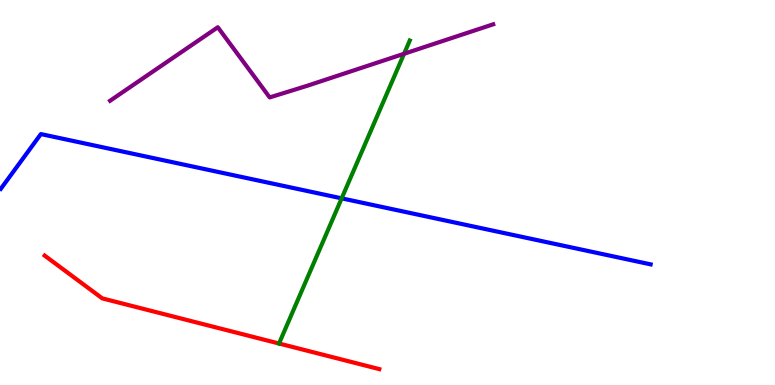[{'lines': ['blue', 'red'], 'intersections': []}, {'lines': ['green', 'red'], 'intersections': [{'x': 3.6, 'y': 1.08}]}, {'lines': ['purple', 'red'], 'intersections': []}, {'lines': ['blue', 'green'], 'intersections': [{'x': 4.41, 'y': 4.85}]}, {'lines': ['blue', 'purple'], 'intersections': []}, {'lines': ['green', 'purple'], 'intersections': [{'x': 5.21, 'y': 8.6}]}]